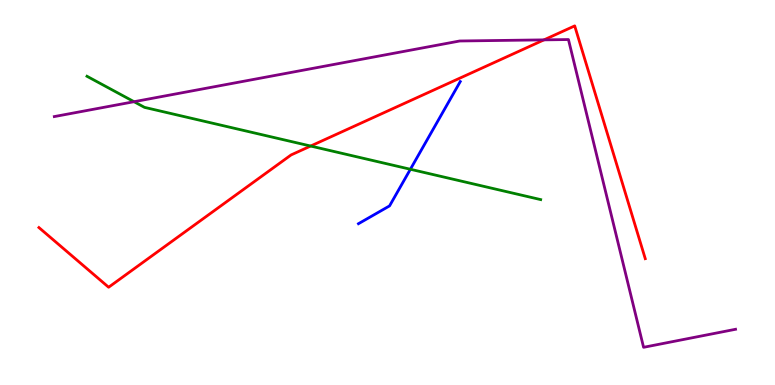[{'lines': ['blue', 'red'], 'intersections': []}, {'lines': ['green', 'red'], 'intersections': [{'x': 4.01, 'y': 6.21}]}, {'lines': ['purple', 'red'], 'intersections': [{'x': 7.02, 'y': 8.96}]}, {'lines': ['blue', 'green'], 'intersections': [{'x': 5.3, 'y': 5.6}]}, {'lines': ['blue', 'purple'], 'intersections': []}, {'lines': ['green', 'purple'], 'intersections': [{'x': 1.73, 'y': 7.36}]}]